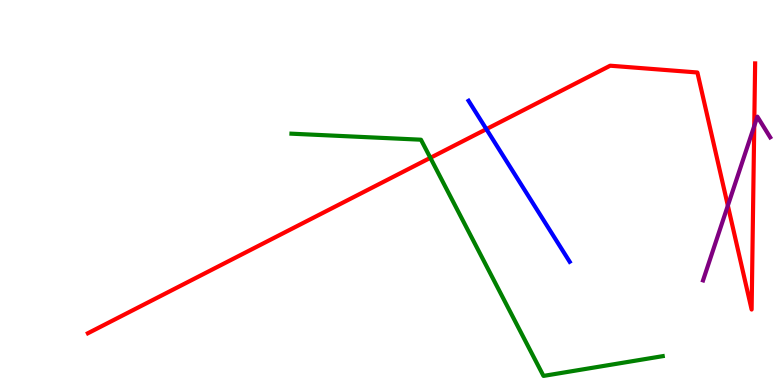[{'lines': ['blue', 'red'], 'intersections': [{'x': 6.28, 'y': 6.65}]}, {'lines': ['green', 'red'], 'intersections': [{'x': 5.55, 'y': 5.9}]}, {'lines': ['purple', 'red'], 'intersections': [{'x': 9.39, 'y': 4.66}, {'x': 9.73, 'y': 6.73}]}, {'lines': ['blue', 'green'], 'intersections': []}, {'lines': ['blue', 'purple'], 'intersections': []}, {'lines': ['green', 'purple'], 'intersections': []}]